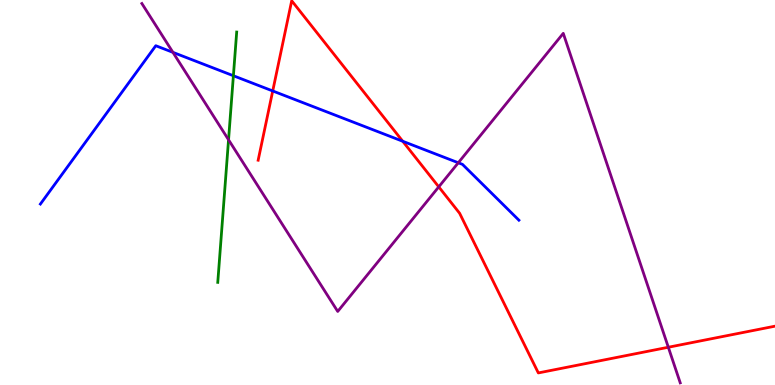[{'lines': ['blue', 'red'], 'intersections': [{'x': 3.52, 'y': 7.64}, {'x': 5.2, 'y': 6.33}]}, {'lines': ['green', 'red'], 'intersections': []}, {'lines': ['purple', 'red'], 'intersections': [{'x': 5.66, 'y': 5.15}, {'x': 8.62, 'y': 0.981}]}, {'lines': ['blue', 'green'], 'intersections': [{'x': 3.01, 'y': 8.03}]}, {'lines': ['blue', 'purple'], 'intersections': [{'x': 2.23, 'y': 8.64}, {'x': 5.91, 'y': 5.77}]}, {'lines': ['green', 'purple'], 'intersections': [{'x': 2.95, 'y': 6.37}]}]